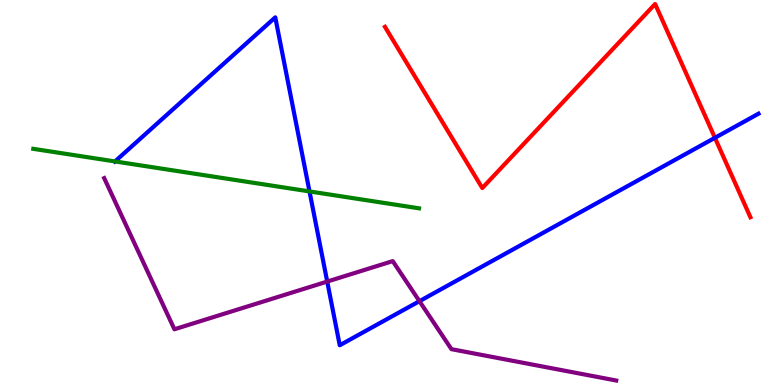[{'lines': ['blue', 'red'], 'intersections': [{'x': 9.22, 'y': 6.42}]}, {'lines': ['green', 'red'], 'intersections': []}, {'lines': ['purple', 'red'], 'intersections': []}, {'lines': ['blue', 'green'], 'intersections': [{'x': 1.48, 'y': 5.81}, {'x': 3.99, 'y': 5.03}]}, {'lines': ['blue', 'purple'], 'intersections': [{'x': 4.22, 'y': 2.69}, {'x': 5.41, 'y': 2.18}]}, {'lines': ['green', 'purple'], 'intersections': []}]